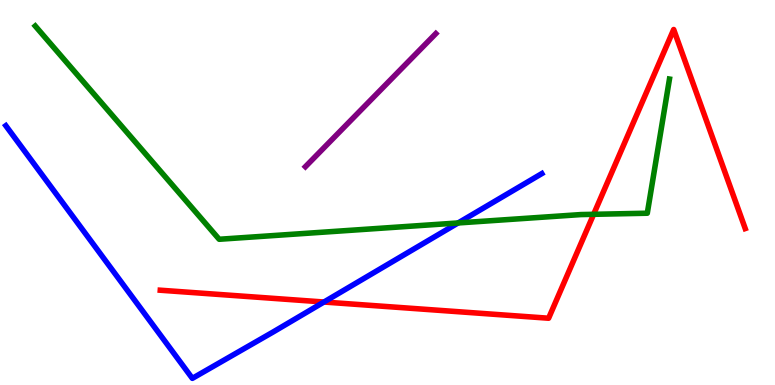[{'lines': ['blue', 'red'], 'intersections': [{'x': 4.18, 'y': 2.16}]}, {'lines': ['green', 'red'], 'intersections': [{'x': 7.66, 'y': 4.43}]}, {'lines': ['purple', 'red'], 'intersections': []}, {'lines': ['blue', 'green'], 'intersections': [{'x': 5.91, 'y': 4.21}]}, {'lines': ['blue', 'purple'], 'intersections': []}, {'lines': ['green', 'purple'], 'intersections': []}]